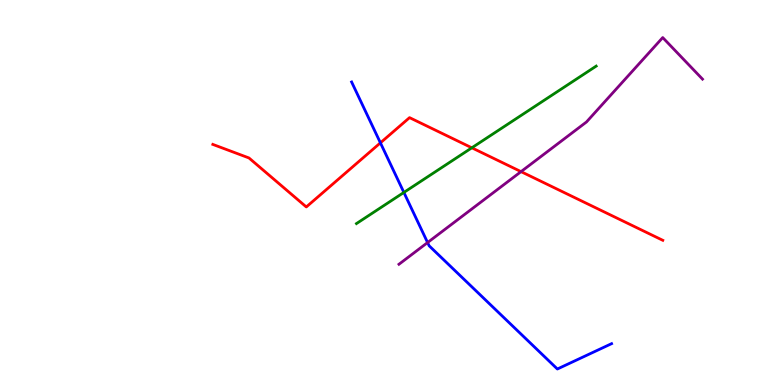[{'lines': ['blue', 'red'], 'intersections': [{'x': 4.91, 'y': 6.29}]}, {'lines': ['green', 'red'], 'intersections': [{'x': 6.09, 'y': 6.16}]}, {'lines': ['purple', 'red'], 'intersections': [{'x': 6.72, 'y': 5.54}]}, {'lines': ['blue', 'green'], 'intersections': [{'x': 5.21, 'y': 5.0}]}, {'lines': ['blue', 'purple'], 'intersections': [{'x': 5.52, 'y': 3.7}]}, {'lines': ['green', 'purple'], 'intersections': []}]